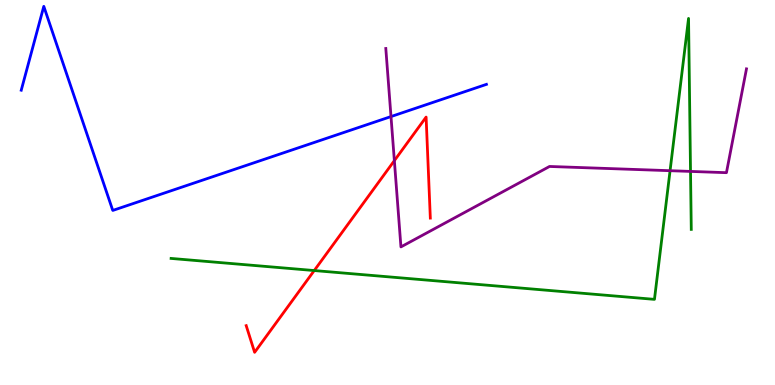[{'lines': ['blue', 'red'], 'intersections': []}, {'lines': ['green', 'red'], 'intersections': [{'x': 4.05, 'y': 2.97}]}, {'lines': ['purple', 'red'], 'intersections': [{'x': 5.09, 'y': 5.83}]}, {'lines': ['blue', 'green'], 'intersections': []}, {'lines': ['blue', 'purple'], 'intersections': [{'x': 5.05, 'y': 6.97}]}, {'lines': ['green', 'purple'], 'intersections': [{'x': 8.65, 'y': 5.57}, {'x': 8.91, 'y': 5.55}]}]